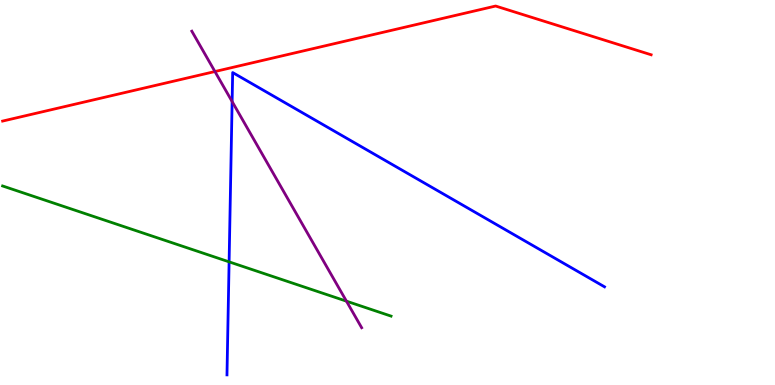[{'lines': ['blue', 'red'], 'intersections': []}, {'lines': ['green', 'red'], 'intersections': []}, {'lines': ['purple', 'red'], 'intersections': [{'x': 2.77, 'y': 8.14}]}, {'lines': ['blue', 'green'], 'intersections': [{'x': 2.96, 'y': 3.2}]}, {'lines': ['blue', 'purple'], 'intersections': [{'x': 3.0, 'y': 7.36}]}, {'lines': ['green', 'purple'], 'intersections': [{'x': 4.47, 'y': 2.18}]}]